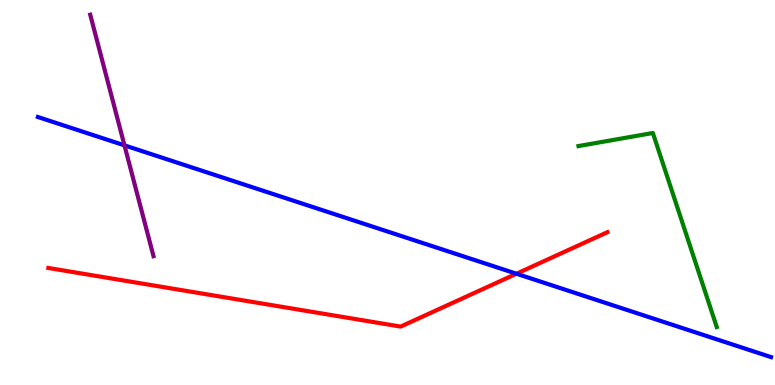[{'lines': ['blue', 'red'], 'intersections': [{'x': 6.66, 'y': 2.89}]}, {'lines': ['green', 'red'], 'intersections': []}, {'lines': ['purple', 'red'], 'intersections': []}, {'lines': ['blue', 'green'], 'intersections': []}, {'lines': ['blue', 'purple'], 'intersections': [{'x': 1.61, 'y': 6.22}]}, {'lines': ['green', 'purple'], 'intersections': []}]